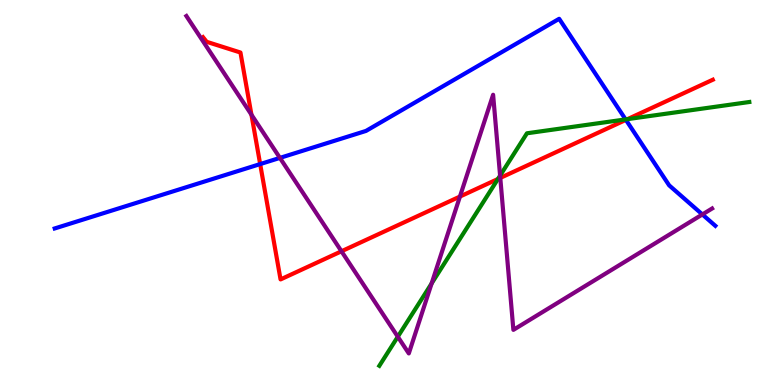[{'lines': ['blue', 'red'], 'intersections': [{'x': 3.36, 'y': 5.74}, {'x': 8.08, 'y': 6.89}]}, {'lines': ['green', 'red'], 'intersections': [{'x': 6.42, 'y': 5.35}, {'x': 8.1, 'y': 6.91}]}, {'lines': ['purple', 'red'], 'intersections': [{'x': 3.24, 'y': 7.02}, {'x': 4.41, 'y': 3.47}, {'x': 5.93, 'y': 4.89}, {'x': 6.46, 'y': 5.38}]}, {'lines': ['blue', 'green'], 'intersections': [{'x': 8.07, 'y': 6.9}]}, {'lines': ['blue', 'purple'], 'intersections': [{'x': 3.61, 'y': 5.9}, {'x': 9.06, 'y': 4.43}]}, {'lines': ['green', 'purple'], 'intersections': [{'x': 5.13, 'y': 1.25}, {'x': 5.57, 'y': 2.64}, {'x': 6.45, 'y': 5.44}]}]